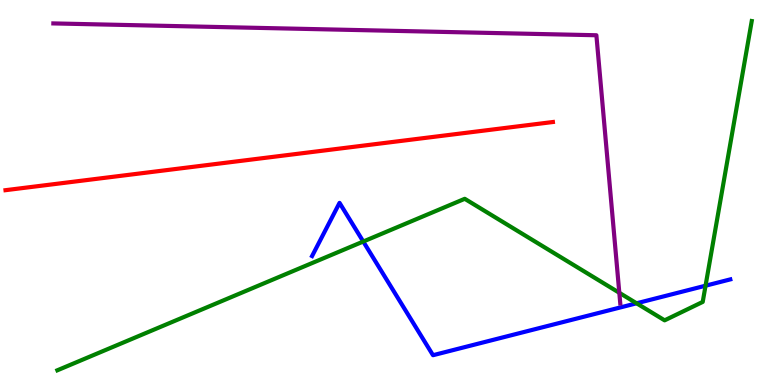[{'lines': ['blue', 'red'], 'intersections': []}, {'lines': ['green', 'red'], 'intersections': []}, {'lines': ['purple', 'red'], 'intersections': []}, {'lines': ['blue', 'green'], 'intersections': [{'x': 4.69, 'y': 3.73}, {'x': 8.21, 'y': 2.12}, {'x': 9.1, 'y': 2.58}]}, {'lines': ['blue', 'purple'], 'intersections': []}, {'lines': ['green', 'purple'], 'intersections': [{'x': 7.99, 'y': 2.4}]}]